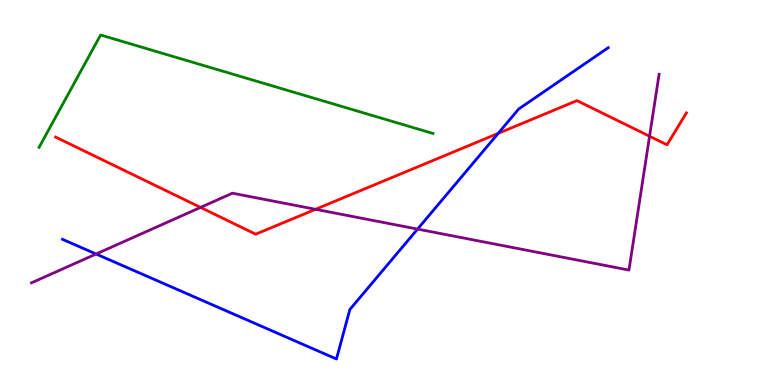[{'lines': ['blue', 'red'], 'intersections': [{'x': 6.43, 'y': 6.54}]}, {'lines': ['green', 'red'], 'intersections': []}, {'lines': ['purple', 'red'], 'intersections': [{'x': 2.59, 'y': 4.61}, {'x': 4.07, 'y': 4.56}, {'x': 8.38, 'y': 6.46}]}, {'lines': ['blue', 'green'], 'intersections': []}, {'lines': ['blue', 'purple'], 'intersections': [{'x': 1.24, 'y': 3.4}, {'x': 5.39, 'y': 4.05}]}, {'lines': ['green', 'purple'], 'intersections': []}]